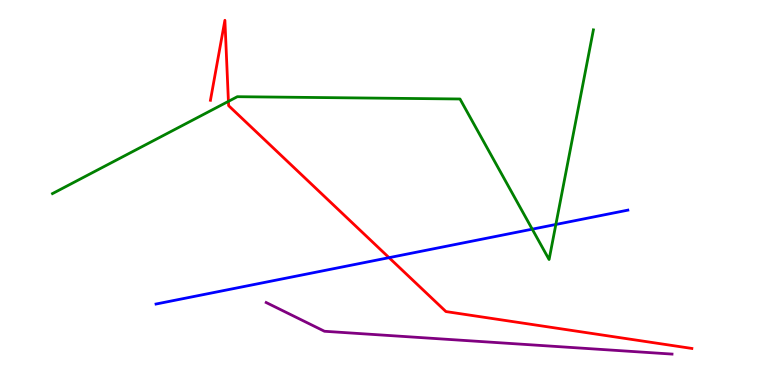[{'lines': ['blue', 'red'], 'intersections': [{'x': 5.02, 'y': 3.31}]}, {'lines': ['green', 'red'], 'intersections': [{'x': 2.95, 'y': 7.37}]}, {'lines': ['purple', 'red'], 'intersections': []}, {'lines': ['blue', 'green'], 'intersections': [{'x': 6.87, 'y': 4.05}, {'x': 7.17, 'y': 4.17}]}, {'lines': ['blue', 'purple'], 'intersections': []}, {'lines': ['green', 'purple'], 'intersections': []}]